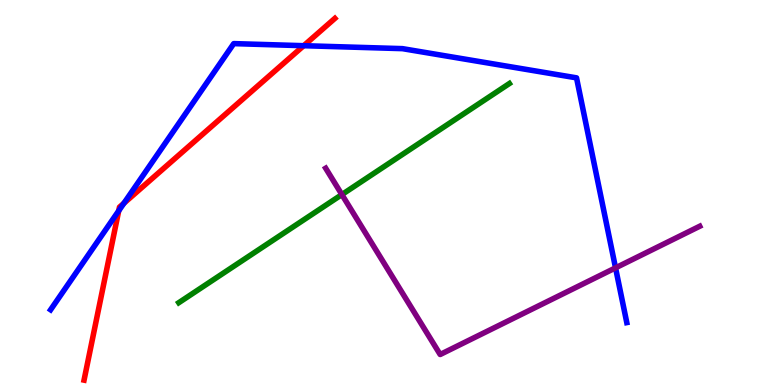[{'lines': ['blue', 'red'], 'intersections': [{'x': 1.53, 'y': 4.53}, {'x': 1.6, 'y': 4.72}, {'x': 3.92, 'y': 8.81}]}, {'lines': ['green', 'red'], 'intersections': []}, {'lines': ['purple', 'red'], 'intersections': []}, {'lines': ['blue', 'green'], 'intersections': []}, {'lines': ['blue', 'purple'], 'intersections': [{'x': 7.94, 'y': 3.04}]}, {'lines': ['green', 'purple'], 'intersections': [{'x': 4.41, 'y': 4.95}]}]